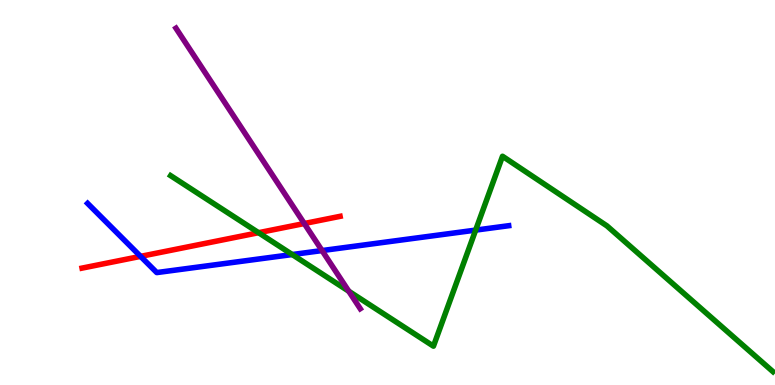[{'lines': ['blue', 'red'], 'intersections': [{'x': 1.81, 'y': 3.34}]}, {'lines': ['green', 'red'], 'intersections': [{'x': 3.34, 'y': 3.96}]}, {'lines': ['purple', 'red'], 'intersections': [{'x': 3.93, 'y': 4.19}]}, {'lines': ['blue', 'green'], 'intersections': [{'x': 3.77, 'y': 3.39}, {'x': 6.14, 'y': 4.02}]}, {'lines': ['blue', 'purple'], 'intersections': [{'x': 4.16, 'y': 3.49}]}, {'lines': ['green', 'purple'], 'intersections': [{'x': 4.5, 'y': 2.44}]}]